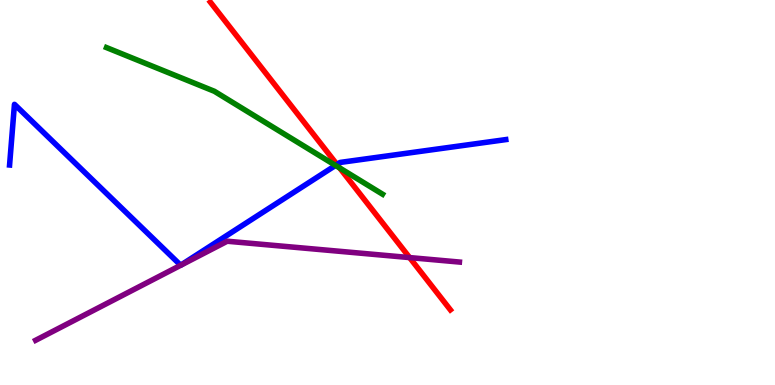[{'lines': ['blue', 'red'], 'intersections': [{'x': 4.35, 'y': 5.73}]}, {'lines': ['green', 'red'], 'intersections': [{'x': 4.38, 'y': 5.64}]}, {'lines': ['purple', 'red'], 'intersections': [{'x': 5.29, 'y': 3.31}]}, {'lines': ['blue', 'green'], 'intersections': [{'x': 4.33, 'y': 5.7}]}, {'lines': ['blue', 'purple'], 'intersections': []}, {'lines': ['green', 'purple'], 'intersections': []}]